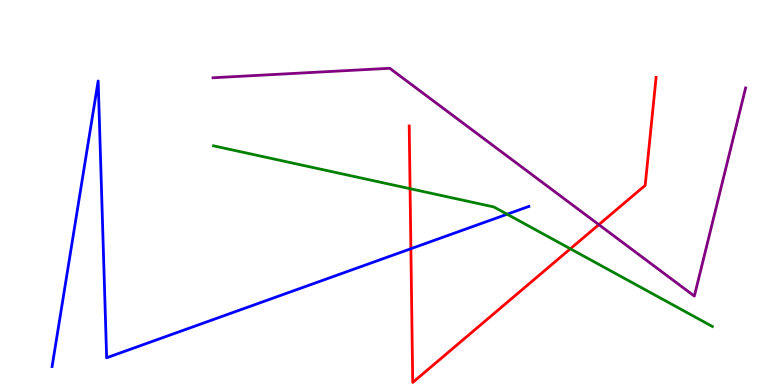[{'lines': ['blue', 'red'], 'intersections': [{'x': 5.3, 'y': 3.54}]}, {'lines': ['green', 'red'], 'intersections': [{'x': 5.29, 'y': 5.1}, {'x': 7.36, 'y': 3.54}]}, {'lines': ['purple', 'red'], 'intersections': [{'x': 7.73, 'y': 4.16}]}, {'lines': ['blue', 'green'], 'intersections': [{'x': 6.54, 'y': 4.44}]}, {'lines': ['blue', 'purple'], 'intersections': []}, {'lines': ['green', 'purple'], 'intersections': []}]